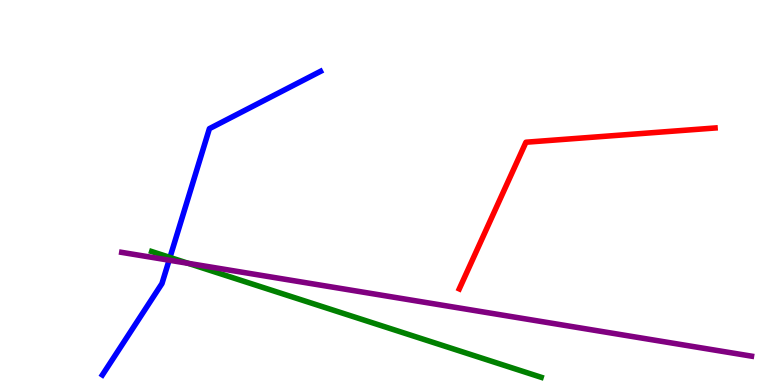[{'lines': ['blue', 'red'], 'intersections': []}, {'lines': ['green', 'red'], 'intersections': []}, {'lines': ['purple', 'red'], 'intersections': []}, {'lines': ['blue', 'green'], 'intersections': [{'x': 2.19, 'y': 3.31}]}, {'lines': ['blue', 'purple'], 'intersections': [{'x': 2.18, 'y': 3.24}]}, {'lines': ['green', 'purple'], 'intersections': [{'x': 2.43, 'y': 3.16}]}]